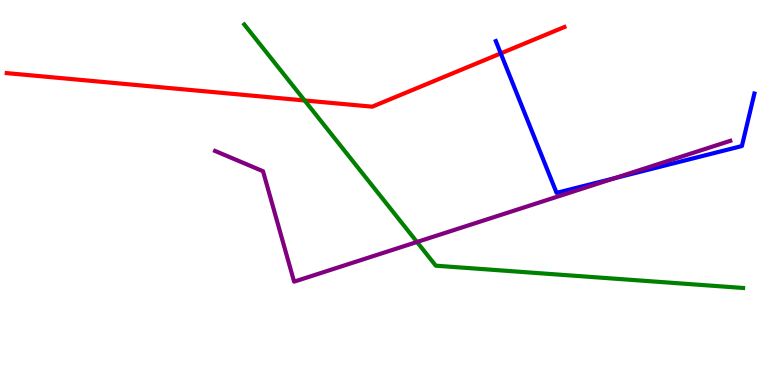[{'lines': ['blue', 'red'], 'intersections': [{'x': 6.46, 'y': 8.61}]}, {'lines': ['green', 'red'], 'intersections': [{'x': 3.93, 'y': 7.39}]}, {'lines': ['purple', 'red'], 'intersections': []}, {'lines': ['blue', 'green'], 'intersections': []}, {'lines': ['blue', 'purple'], 'intersections': [{'x': 7.93, 'y': 5.37}]}, {'lines': ['green', 'purple'], 'intersections': [{'x': 5.38, 'y': 3.71}]}]